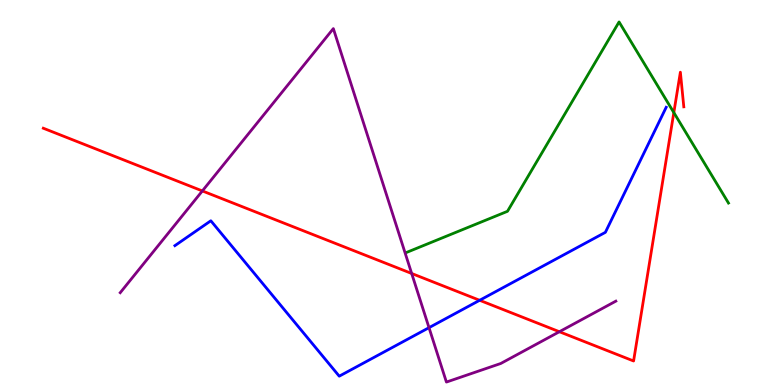[{'lines': ['blue', 'red'], 'intersections': [{'x': 6.19, 'y': 2.2}]}, {'lines': ['green', 'red'], 'intersections': [{'x': 8.69, 'y': 7.08}]}, {'lines': ['purple', 'red'], 'intersections': [{'x': 2.61, 'y': 5.04}, {'x': 5.31, 'y': 2.9}, {'x': 7.22, 'y': 1.38}]}, {'lines': ['blue', 'green'], 'intersections': []}, {'lines': ['blue', 'purple'], 'intersections': [{'x': 5.54, 'y': 1.49}]}, {'lines': ['green', 'purple'], 'intersections': []}]